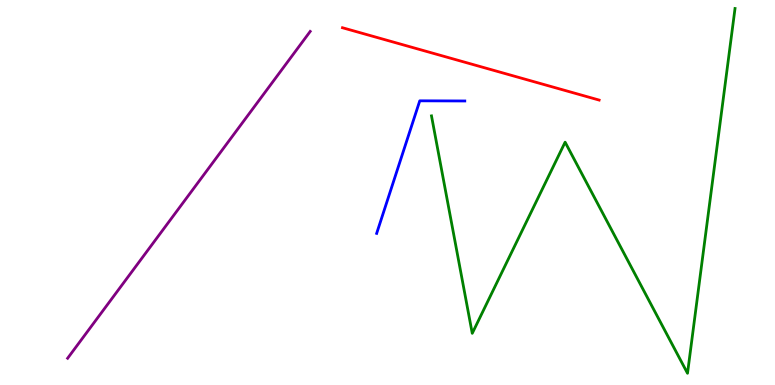[{'lines': ['blue', 'red'], 'intersections': []}, {'lines': ['green', 'red'], 'intersections': []}, {'lines': ['purple', 'red'], 'intersections': []}, {'lines': ['blue', 'green'], 'intersections': []}, {'lines': ['blue', 'purple'], 'intersections': []}, {'lines': ['green', 'purple'], 'intersections': []}]